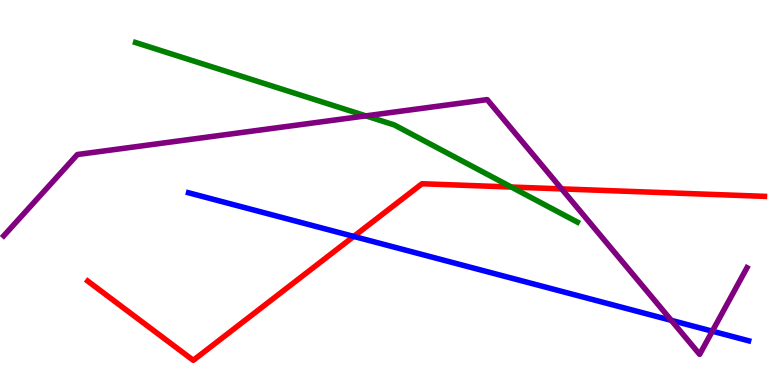[{'lines': ['blue', 'red'], 'intersections': [{'x': 4.56, 'y': 3.86}]}, {'lines': ['green', 'red'], 'intersections': [{'x': 6.6, 'y': 5.14}]}, {'lines': ['purple', 'red'], 'intersections': [{'x': 7.25, 'y': 5.09}]}, {'lines': ['blue', 'green'], 'intersections': []}, {'lines': ['blue', 'purple'], 'intersections': [{'x': 8.66, 'y': 1.68}, {'x': 9.19, 'y': 1.4}]}, {'lines': ['green', 'purple'], 'intersections': [{'x': 4.72, 'y': 6.99}]}]